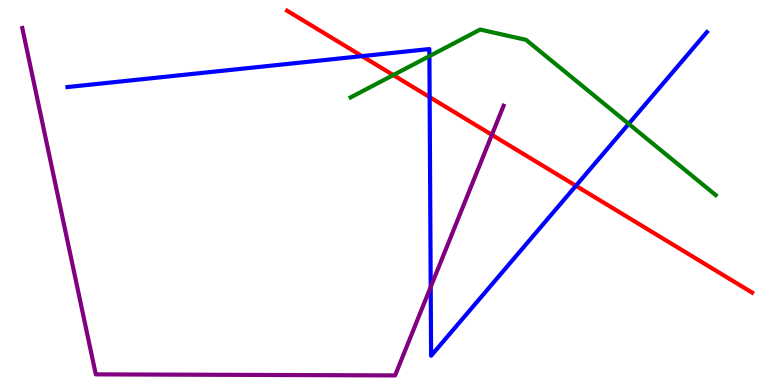[{'lines': ['blue', 'red'], 'intersections': [{'x': 4.67, 'y': 8.54}, {'x': 5.54, 'y': 7.48}, {'x': 7.43, 'y': 5.17}]}, {'lines': ['green', 'red'], 'intersections': [{'x': 5.07, 'y': 8.05}]}, {'lines': ['purple', 'red'], 'intersections': [{'x': 6.35, 'y': 6.5}]}, {'lines': ['blue', 'green'], 'intersections': [{'x': 5.54, 'y': 8.54}, {'x': 8.11, 'y': 6.78}]}, {'lines': ['blue', 'purple'], 'intersections': [{'x': 5.56, 'y': 2.55}]}, {'lines': ['green', 'purple'], 'intersections': []}]